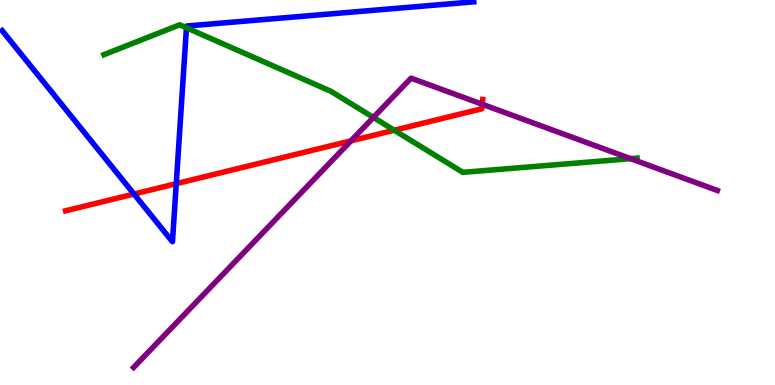[{'lines': ['blue', 'red'], 'intersections': [{'x': 1.73, 'y': 4.96}, {'x': 2.27, 'y': 5.23}]}, {'lines': ['green', 'red'], 'intersections': [{'x': 5.09, 'y': 6.62}]}, {'lines': ['purple', 'red'], 'intersections': [{'x': 4.53, 'y': 6.34}, {'x': 6.22, 'y': 7.29}]}, {'lines': ['blue', 'green'], 'intersections': [{'x': 2.41, 'y': 9.28}]}, {'lines': ['blue', 'purple'], 'intersections': []}, {'lines': ['green', 'purple'], 'intersections': [{'x': 4.82, 'y': 6.95}, {'x': 8.14, 'y': 5.88}]}]